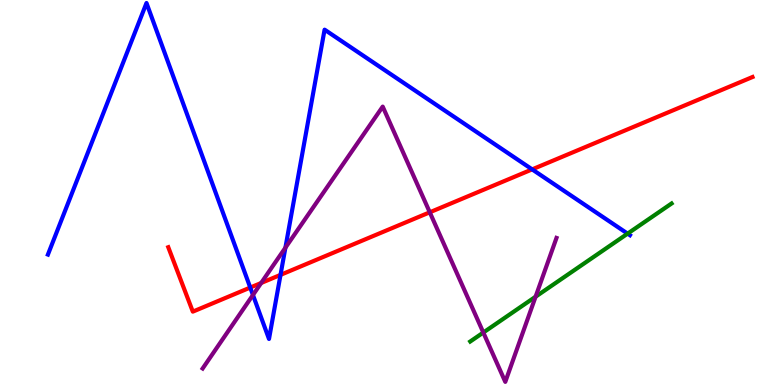[{'lines': ['blue', 'red'], 'intersections': [{'x': 3.23, 'y': 2.53}, {'x': 3.62, 'y': 2.86}, {'x': 6.87, 'y': 5.6}]}, {'lines': ['green', 'red'], 'intersections': []}, {'lines': ['purple', 'red'], 'intersections': [{'x': 3.37, 'y': 2.65}, {'x': 5.55, 'y': 4.49}]}, {'lines': ['blue', 'green'], 'intersections': [{'x': 8.1, 'y': 3.93}]}, {'lines': ['blue', 'purple'], 'intersections': [{'x': 3.26, 'y': 2.34}, {'x': 3.68, 'y': 3.57}]}, {'lines': ['green', 'purple'], 'intersections': [{'x': 6.24, 'y': 1.36}, {'x': 6.91, 'y': 2.29}]}]